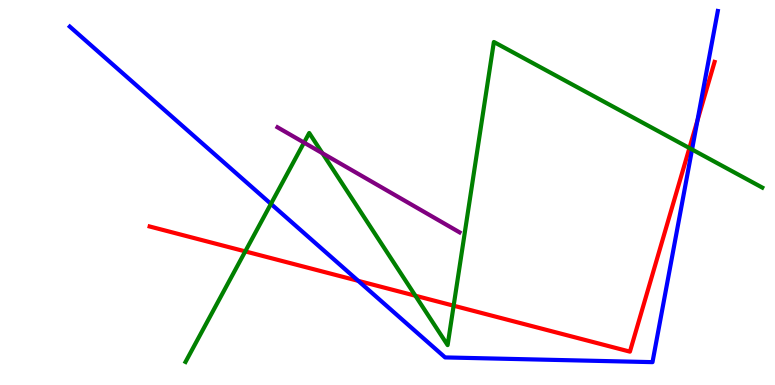[{'lines': ['blue', 'red'], 'intersections': [{'x': 4.62, 'y': 2.71}, {'x': 9.0, 'y': 6.87}]}, {'lines': ['green', 'red'], 'intersections': [{'x': 3.16, 'y': 3.47}, {'x': 5.36, 'y': 2.32}, {'x': 5.85, 'y': 2.06}, {'x': 8.9, 'y': 6.15}]}, {'lines': ['purple', 'red'], 'intersections': []}, {'lines': ['blue', 'green'], 'intersections': [{'x': 3.5, 'y': 4.7}, {'x': 8.93, 'y': 6.12}]}, {'lines': ['blue', 'purple'], 'intersections': []}, {'lines': ['green', 'purple'], 'intersections': [{'x': 3.92, 'y': 6.3}, {'x': 4.16, 'y': 6.02}]}]